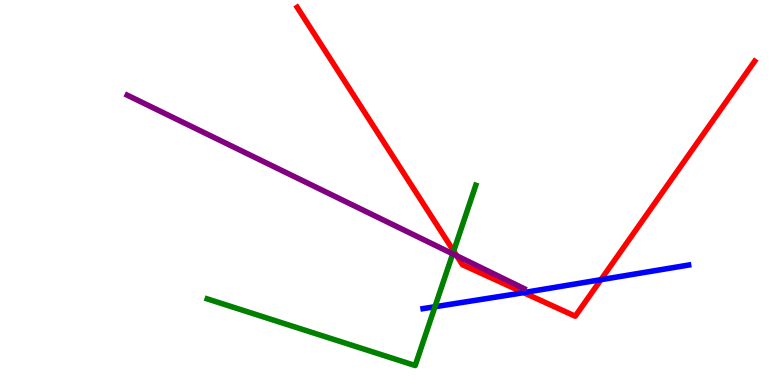[{'lines': ['blue', 'red'], 'intersections': [{'x': 6.76, 'y': 2.4}, {'x': 7.75, 'y': 2.74}]}, {'lines': ['green', 'red'], 'intersections': [{'x': 5.85, 'y': 3.48}]}, {'lines': ['purple', 'red'], 'intersections': [{'x': 5.89, 'y': 3.36}]}, {'lines': ['blue', 'green'], 'intersections': [{'x': 5.61, 'y': 2.03}]}, {'lines': ['blue', 'purple'], 'intersections': []}, {'lines': ['green', 'purple'], 'intersections': [{'x': 5.84, 'y': 3.41}]}]